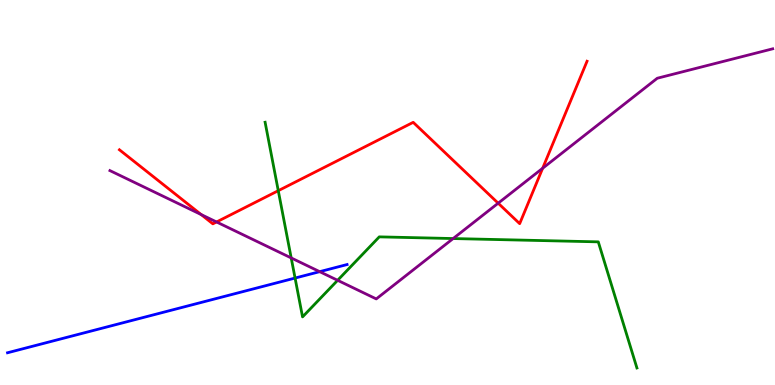[{'lines': ['blue', 'red'], 'intersections': []}, {'lines': ['green', 'red'], 'intersections': [{'x': 3.59, 'y': 5.05}]}, {'lines': ['purple', 'red'], 'intersections': [{'x': 2.6, 'y': 4.43}, {'x': 2.79, 'y': 4.23}, {'x': 6.43, 'y': 4.72}, {'x': 7.0, 'y': 5.63}]}, {'lines': ['blue', 'green'], 'intersections': [{'x': 3.81, 'y': 2.78}]}, {'lines': ['blue', 'purple'], 'intersections': [{'x': 4.12, 'y': 2.94}]}, {'lines': ['green', 'purple'], 'intersections': [{'x': 3.76, 'y': 3.3}, {'x': 4.36, 'y': 2.72}, {'x': 5.85, 'y': 3.8}]}]